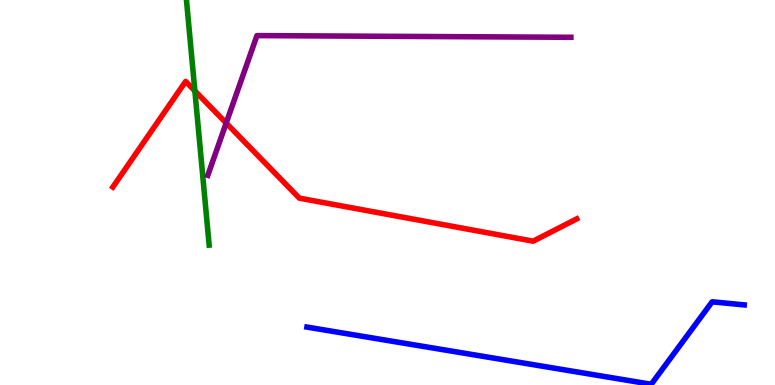[{'lines': ['blue', 'red'], 'intersections': []}, {'lines': ['green', 'red'], 'intersections': [{'x': 2.51, 'y': 7.64}]}, {'lines': ['purple', 'red'], 'intersections': [{'x': 2.92, 'y': 6.8}]}, {'lines': ['blue', 'green'], 'intersections': []}, {'lines': ['blue', 'purple'], 'intersections': []}, {'lines': ['green', 'purple'], 'intersections': []}]